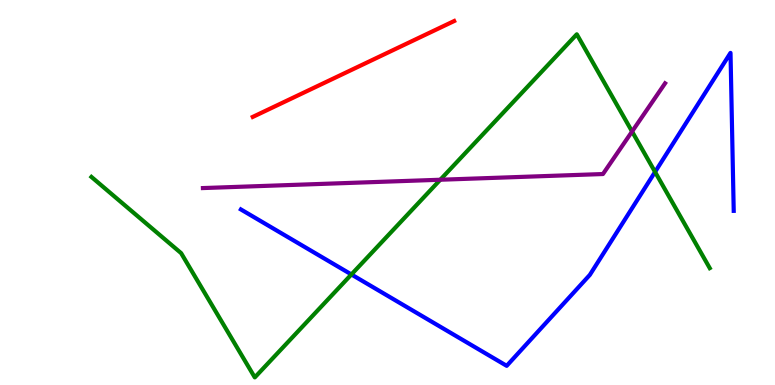[{'lines': ['blue', 'red'], 'intersections': []}, {'lines': ['green', 'red'], 'intersections': []}, {'lines': ['purple', 'red'], 'intersections': []}, {'lines': ['blue', 'green'], 'intersections': [{'x': 4.53, 'y': 2.87}, {'x': 8.45, 'y': 5.53}]}, {'lines': ['blue', 'purple'], 'intersections': []}, {'lines': ['green', 'purple'], 'intersections': [{'x': 5.68, 'y': 5.33}, {'x': 8.16, 'y': 6.58}]}]